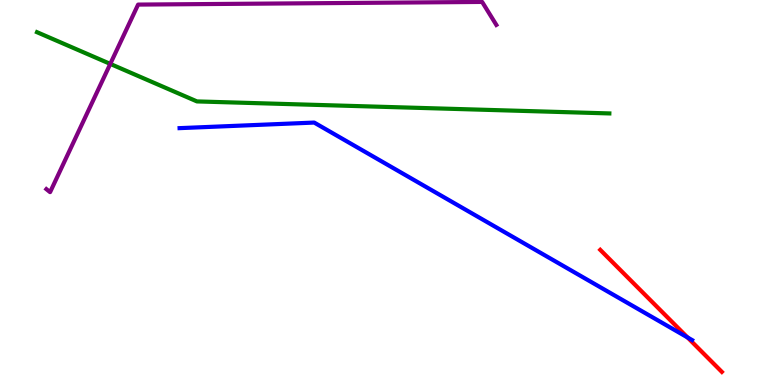[{'lines': ['blue', 'red'], 'intersections': [{'x': 8.87, 'y': 1.24}]}, {'lines': ['green', 'red'], 'intersections': []}, {'lines': ['purple', 'red'], 'intersections': []}, {'lines': ['blue', 'green'], 'intersections': []}, {'lines': ['blue', 'purple'], 'intersections': []}, {'lines': ['green', 'purple'], 'intersections': [{'x': 1.42, 'y': 8.34}]}]